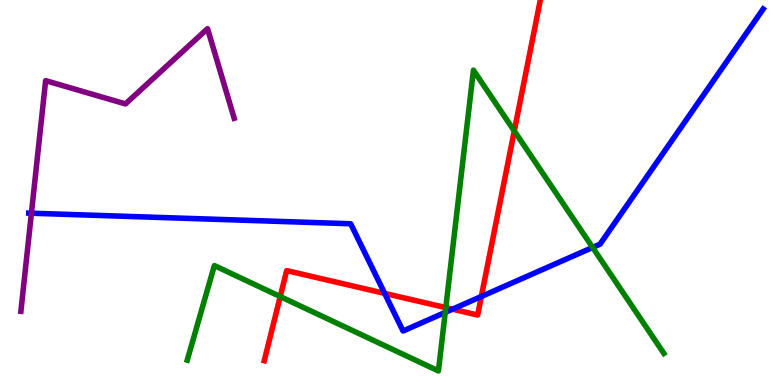[{'lines': ['blue', 'red'], 'intersections': [{'x': 4.96, 'y': 2.38}, {'x': 5.84, 'y': 1.97}, {'x': 6.21, 'y': 2.3}]}, {'lines': ['green', 'red'], 'intersections': [{'x': 3.62, 'y': 2.3}, {'x': 5.75, 'y': 2.01}, {'x': 6.64, 'y': 6.6}]}, {'lines': ['purple', 'red'], 'intersections': []}, {'lines': ['blue', 'green'], 'intersections': [{'x': 5.75, 'y': 1.89}, {'x': 7.65, 'y': 3.57}]}, {'lines': ['blue', 'purple'], 'intersections': [{'x': 0.405, 'y': 4.46}]}, {'lines': ['green', 'purple'], 'intersections': []}]